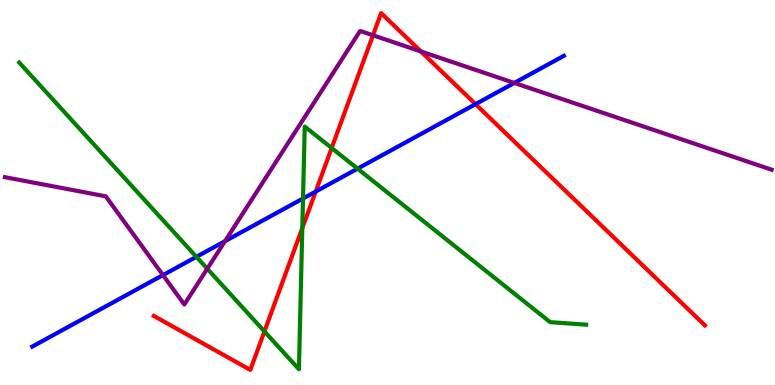[{'lines': ['blue', 'red'], 'intersections': [{'x': 4.07, 'y': 5.02}, {'x': 6.14, 'y': 7.29}]}, {'lines': ['green', 'red'], 'intersections': [{'x': 3.41, 'y': 1.39}, {'x': 3.9, 'y': 4.08}, {'x': 4.28, 'y': 6.16}]}, {'lines': ['purple', 'red'], 'intersections': [{'x': 4.81, 'y': 9.08}, {'x': 5.43, 'y': 8.66}]}, {'lines': ['blue', 'green'], 'intersections': [{'x': 2.53, 'y': 3.33}, {'x': 3.91, 'y': 4.84}, {'x': 4.61, 'y': 5.62}]}, {'lines': ['blue', 'purple'], 'intersections': [{'x': 2.1, 'y': 2.85}, {'x': 2.9, 'y': 3.74}, {'x': 6.64, 'y': 7.85}]}, {'lines': ['green', 'purple'], 'intersections': [{'x': 2.67, 'y': 3.02}]}]